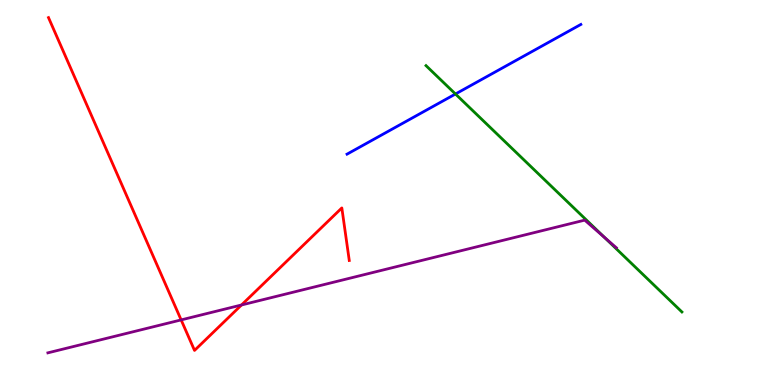[{'lines': ['blue', 'red'], 'intersections': []}, {'lines': ['green', 'red'], 'intersections': []}, {'lines': ['purple', 'red'], 'intersections': [{'x': 2.34, 'y': 1.69}, {'x': 3.12, 'y': 2.08}]}, {'lines': ['blue', 'green'], 'intersections': [{'x': 5.88, 'y': 7.56}]}, {'lines': ['blue', 'purple'], 'intersections': []}, {'lines': ['green', 'purple'], 'intersections': [{'x': 7.8, 'y': 3.84}]}]